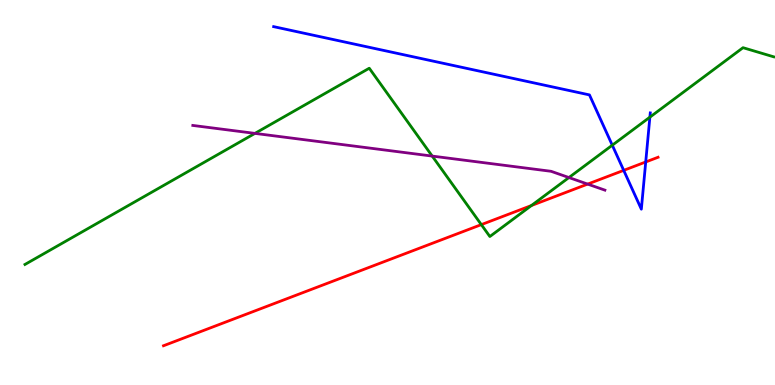[{'lines': ['blue', 'red'], 'intersections': [{'x': 8.05, 'y': 5.58}, {'x': 8.33, 'y': 5.79}]}, {'lines': ['green', 'red'], 'intersections': [{'x': 6.21, 'y': 4.17}, {'x': 6.86, 'y': 4.66}]}, {'lines': ['purple', 'red'], 'intersections': [{'x': 7.58, 'y': 5.22}]}, {'lines': ['blue', 'green'], 'intersections': [{'x': 7.9, 'y': 6.23}, {'x': 8.39, 'y': 6.96}]}, {'lines': ['blue', 'purple'], 'intersections': []}, {'lines': ['green', 'purple'], 'intersections': [{'x': 3.29, 'y': 6.54}, {'x': 5.58, 'y': 5.95}, {'x': 7.34, 'y': 5.39}]}]